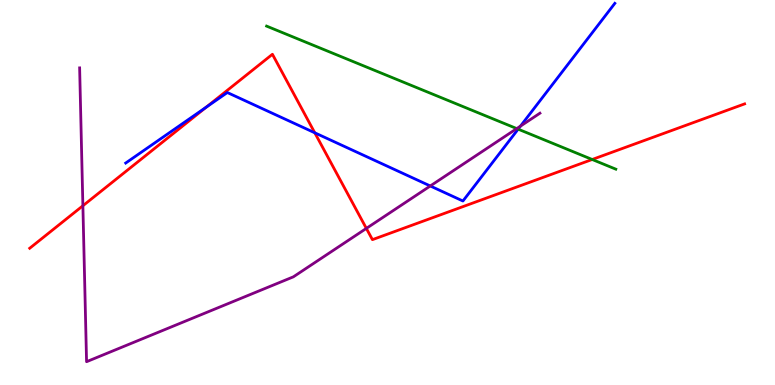[{'lines': ['blue', 'red'], 'intersections': [{'x': 2.66, 'y': 7.22}, {'x': 4.06, 'y': 6.55}]}, {'lines': ['green', 'red'], 'intersections': [{'x': 7.64, 'y': 5.86}]}, {'lines': ['purple', 'red'], 'intersections': [{'x': 1.07, 'y': 4.66}, {'x': 4.73, 'y': 4.07}]}, {'lines': ['blue', 'green'], 'intersections': [{'x': 6.69, 'y': 6.65}]}, {'lines': ['blue', 'purple'], 'intersections': [{'x': 5.55, 'y': 5.17}, {'x': 6.72, 'y': 6.72}]}, {'lines': ['green', 'purple'], 'intersections': [{'x': 6.67, 'y': 6.66}]}]